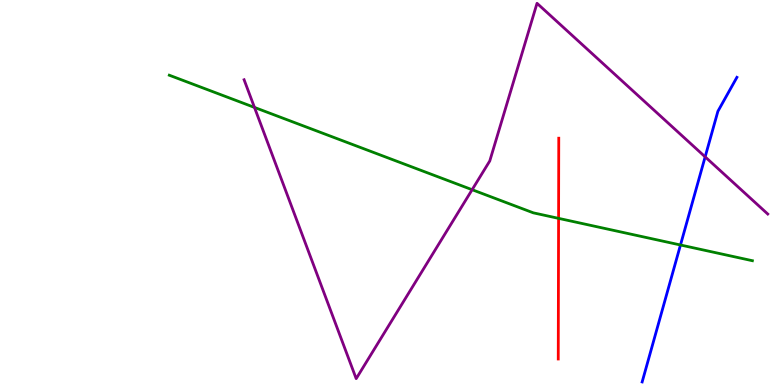[{'lines': ['blue', 'red'], 'intersections': []}, {'lines': ['green', 'red'], 'intersections': [{'x': 7.21, 'y': 4.33}]}, {'lines': ['purple', 'red'], 'intersections': []}, {'lines': ['blue', 'green'], 'intersections': [{'x': 8.78, 'y': 3.64}]}, {'lines': ['blue', 'purple'], 'intersections': [{'x': 9.1, 'y': 5.93}]}, {'lines': ['green', 'purple'], 'intersections': [{'x': 3.28, 'y': 7.21}, {'x': 6.09, 'y': 5.07}]}]